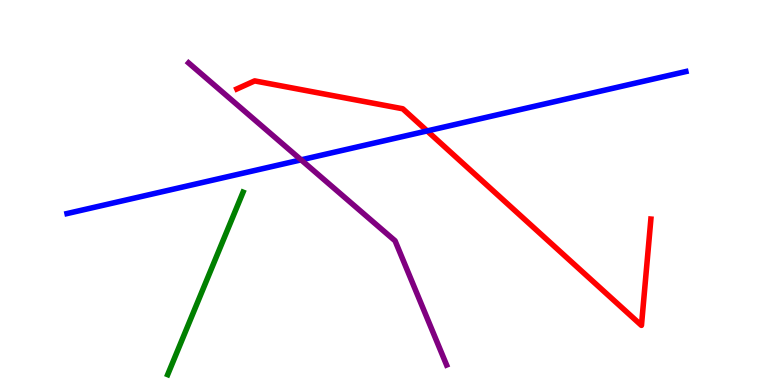[{'lines': ['blue', 'red'], 'intersections': [{'x': 5.51, 'y': 6.6}]}, {'lines': ['green', 'red'], 'intersections': []}, {'lines': ['purple', 'red'], 'intersections': []}, {'lines': ['blue', 'green'], 'intersections': []}, {'lines': ['blue', 'purple'], 'intersections': [{'x': 3.89, 'y': 5.85}]}, {'lines': ['green', 'purple'], 'intersections': []}]